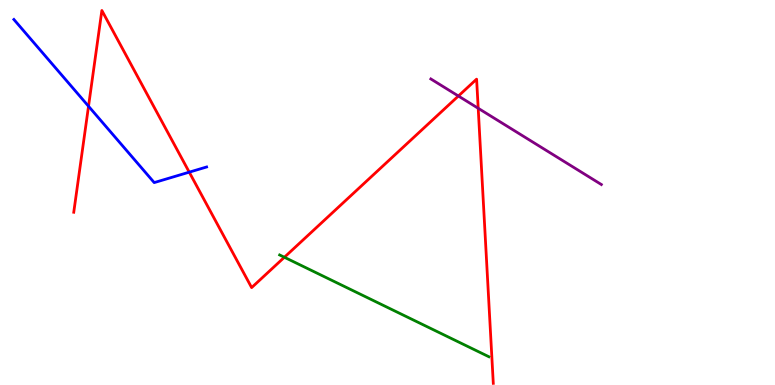[{'lines': ['blue', 'red'], 'intersections': [{'x': 1.14, 'y': 7.24}, {'x': 2.44, 'y': 5.53}]}, {'lines': ['green', 'red'], 'intersections': [{'x': 3.67, 'y': 3.32}]}, {'lines': ['purple', 'red'], 'intersections': [{'x': 5.91, 'y': 7.51}, {'x': 6.17, 'y': 7.19}]}, {'lines': ['blue', 'green'], 'intersections': []}, {'lines': ['blue', 'purple'], 'intersections': []}, {'lines': ['green', 'purple'], 'intersections': []}]